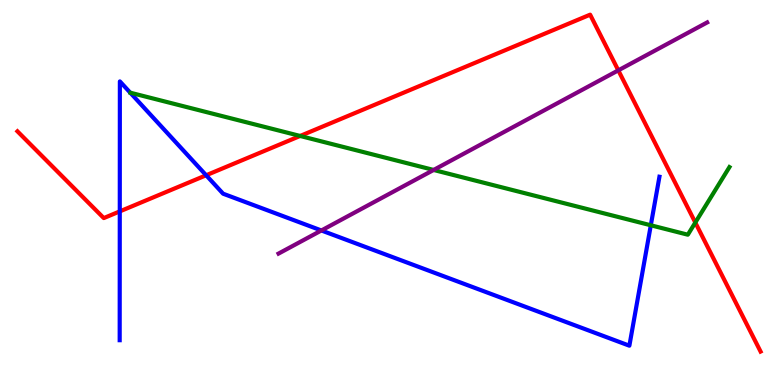[{'lines': ['blue', 'red'], 'intersections': [{'x': 1.55, 'y': 4.51}, {'x': 2.66, 'y': 5.45}]}, {'lines': ['green', 'red'], 'intersections': [{'x': 3.87, 'y': 6.47}, {'x': 8.97, 'y': 4.22}]}, {'lines': ['purple', 'red'], 'intersections': [{'x': 7.98, 'y': 8.17}]}, {'lines': ['blue', 'green'], 'intersections': [{'x': 8.4, 'y': 4.15}]}, {'lines': ['blue', 'purple'], 'intersections': [{'x': 4.15, 'y': 4.01}]}, {'lines': ['green', 'purple'], 'intersections': [{'x': 5.59, 'y': 5.59}]}]